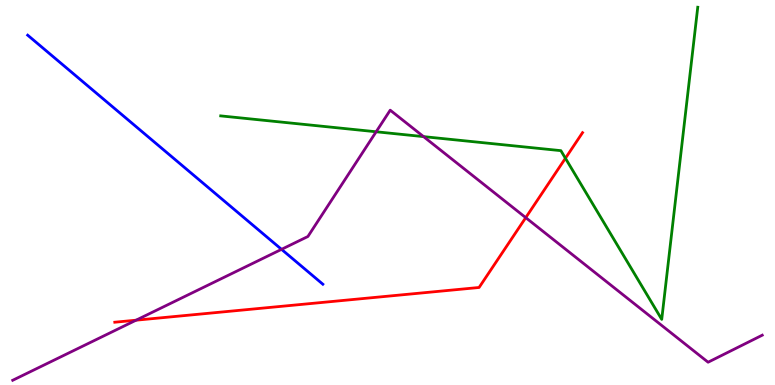[{'lines': ['blue', 'red'], 'intersections': []}, {'lines': ['green', 'red'], 'intersections': [{'x': 7.3, 'y': 5.89}]}, {'lines': ['purple', 'red'], 'intersections': [{'x': 1.76, 'y': 1.68}, {'x': 6.78, 'y': 4.35}]}, {'lines': ['blue', 'green'], 'intersections': []}, {'lines': ['blue', 'purple'], 'intersections': [{'x': 3.63, 'y': 3.52}]}, {'lines': ['green', 'purple'], 'intersections': [{'x': 4.85, 'y': 6.58}, {'x': 5.47, 'y': 6.45}]}]